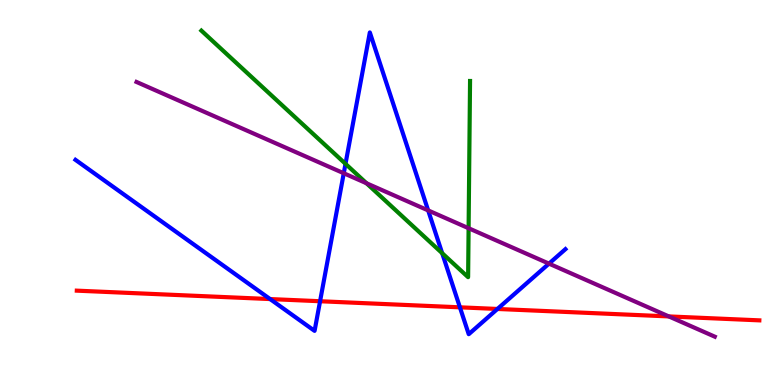[{'lines': ['blue', 'red'], 'intersections': [{'x': 3.49, 'y': 2.23}, {'x': 4.13, 'y': 2.18}, {'x': 5.93, 'y': 2.02}, {'x': 6.42, 'y': 1.98}]}, {'lines': ['green', 'red'], 'intersections': []}, {'lines': ['purple', 'red'], 'intersections': [{'x': 8.63, 'y': 1.78}]}, {'lines': ['blue', 'green'], 'intersections': [{'x': 4.46, 'y': 5.74}, {'x': 5.71, 'y': 3.42}]}, {'lines': ['blue', 'purple'], 'intersections': [{'x': 4.44, 'y': 5.5}, {'x': 5.52, 'y': 4.53}, {'x': 7.08, 'y': 3.15}]}, {'lines': ['green', 'purple'], 'intersections': [{'x': 4.73, 'y': 5.24}, {'x': 6.05, 'y': 4.07}]}]